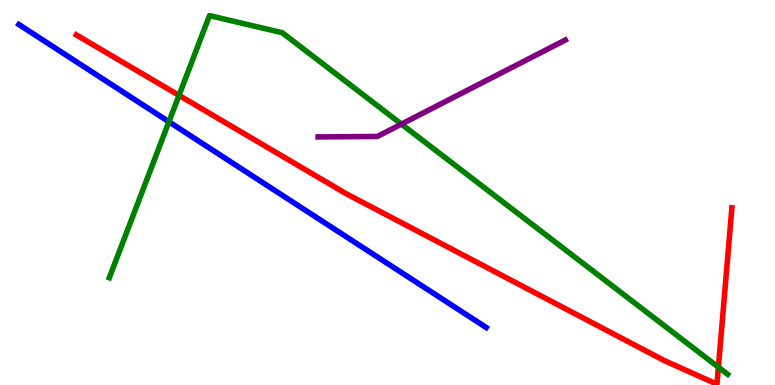[{'lines': ['blue', 'red'], 'intersections': []}, {'lines': ['green', 'red'], 'intersections': [{'x': 2.31, 'y': 7.52}, {'x': 9.27, 'y': 0.462}]}, {'lines': ['purple', 'red'], 'intersections': []}, {'lines': ['blue', 'green'], 'intersections': [{'x': 2.18, 'y': 6.84}]}, {'lines': ['blue', 'purple'], 'intersections': []}, {'lines': ['green', 'purple'], 'intersections': [{'x': 5.18, 'y': 6.78}]}]